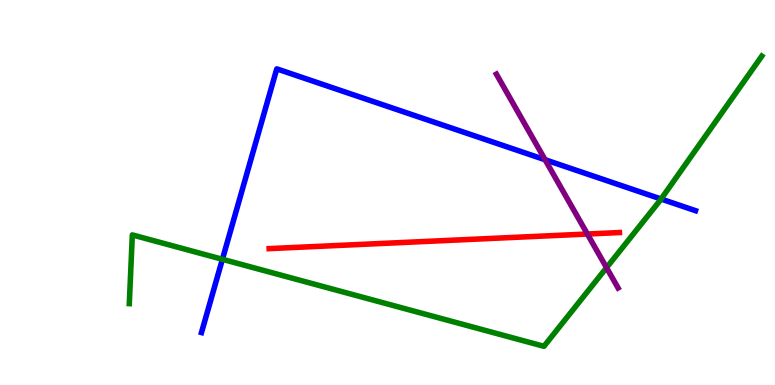[{'lines': ['blue', 'red'], 'intersections': []}, {'lines': ['green', 'red'], 'intersections': []}, {'lines': ['purple', 'red'], 'intersections': [{'x': 7.58, 'y': 3.92}]}, {'lines': ['blue', 'green'], 'intersections': [{'x': 2.87, 'y': 3.27}, {'x': 8.53, 'y': 4.83}]}, {'lines': ['blue', 'purple'], 'intersections': [{'x': 7.03, 'y': 5.85}]}, {'lines': ['green', 'purple'], 'intersections': [{'x': 7.83, 'y': 3.05}]}]